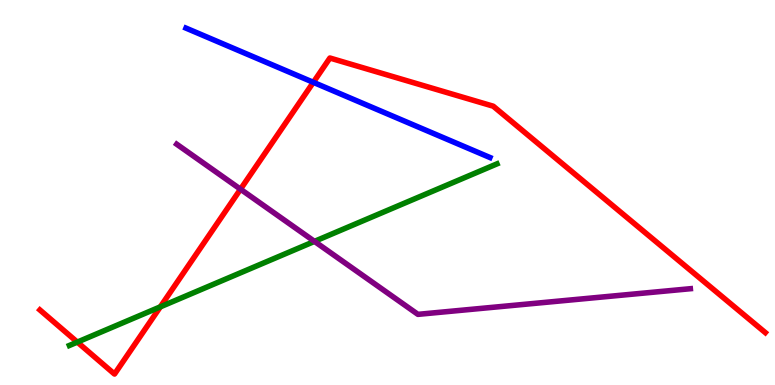[{'lines': ['blue', 'red'], 'intersections': [{'x': 4.04, 'y': 7.86}]}, {'lines': ['green', 'red'], 'intersections': [{'x': 0.998, 'y': 1.11}, {'x': 2.07, 'y': 2.03}]}, {'lines': ['purple', 'red'], 'intersections': [{'x': 3.1, 'y': 5.09}]}, {'lines': ['blue', 'green'], 'intersections': []}, {'lines': ['blue', 'purple'], 'intersections': []}, {'lines': ['green', 'purple'], 'intersections': [{'x': 4.06, 'y': 3.73}]}]